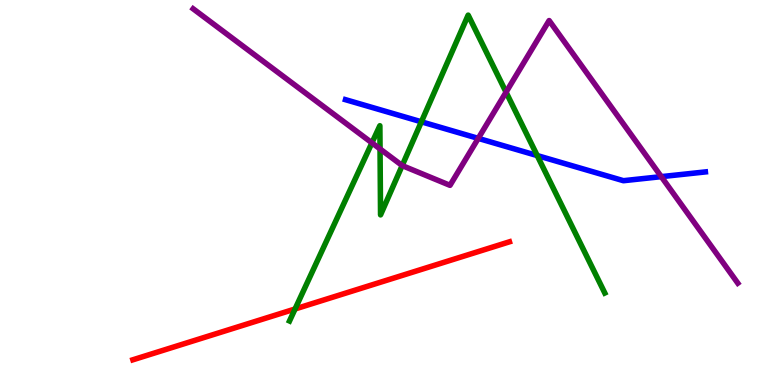[{'lines': ['blue', 'red'], 'intersections': []}, {'lines': ['green', 'red'], 'intersections': [{'x': 3.81, 'y': 1.97}]}, {'lines': ['purple', 'red'], 'intersections': []}, {'lines': ['blue', 'green'], 'intersections': [{'x': 5.44, 'y': 6.84}, {'x': 6.93, 'y': 5.96}]}, {'lines': ['blue', 'purple'], 'intersections': [{'x': 6.17, 'y': 6.41}, {'x': 8.53, 'y': 5.41}]}, {'lines': ['green', 'purple'], 'intersections': [{'x': 4.8, 'y': 6.29}, {'x': 4.9, 'y': 6.13}, {'x': 5.19, 'y': 5.7}, {'x': 6.53, 'y': 7.61}]}]